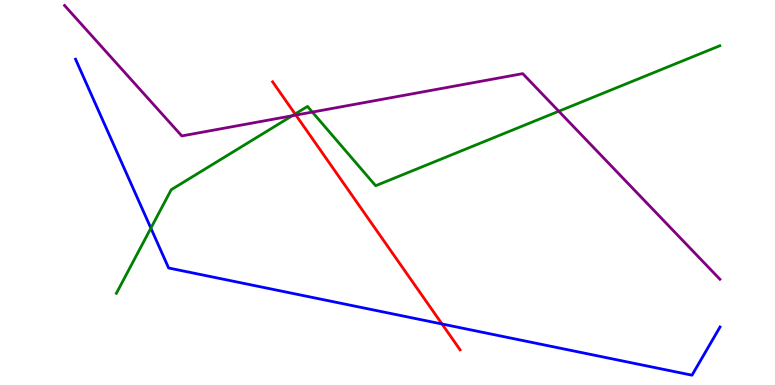[{'lines': ['blue', 'red'], 'intersections': [{'x': 5.7, 'y': 1.58}]}, {'lines': ['green', 'red'], 'intersections': [{'x': 3.81, 'y': 7.04}]}, {'lines': ['purple', 'red'], 'intersections': [{'x': 3.82, 'y': 7.01}]}, {'lines': ['blue', 'green'], 'intersections': [{'x': 1.95, 'y': 4.07}]}, {'lines': ['blue', 'purple'], 'intersections': []}, {'lines': ['green', 'purple'], 'intersections': [{'x': 3.77, 'y': 6.99}, {'x': 4.03, 'y': 7.09}, {'x': 7.21, 'y': 7.11}]}]